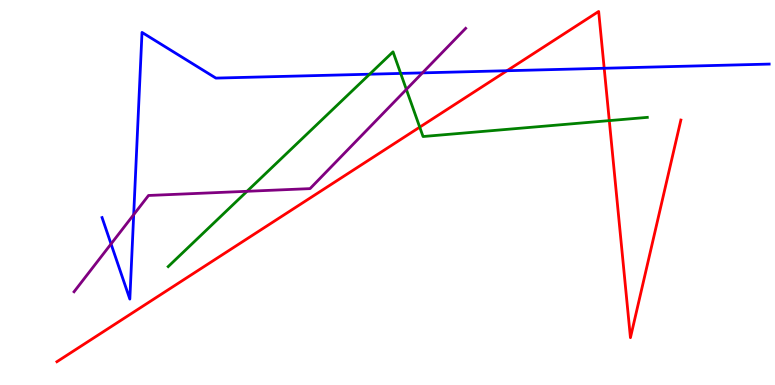[{'lines': ['blue', 'red'], 'intersections': [{'x': 6.54, 'y': 8.16}, {'x': 7.8, 'y': 8.23}]}, {'lines': ['green', 'red'], 'intersections': [{'x': 5.42, 'y': 6.7}, {'x': 7.86, 'y': 6.87}]}, {'lines': ['purple', 'red'], 'intersections': []}, {'lines': ['blue', 'green'], 'intersections': [{'x': 4.77, 'y': 8.07}, {'x': 5.17, 'y': 8.09}]}, {'lines': ['blue', 'purple'], 'intersections': [{'x': 1.43, 'y': 3.66}, {'x': 1.73, 'y': 4.42}, {'x': 5.45, 'y': 8.11}]}, {'lines': ['green', 'purple'], 'intersections': [{'x': 3.19, 'y': 5.03}, {'x': 5.24, 'y': 7.68}]}]